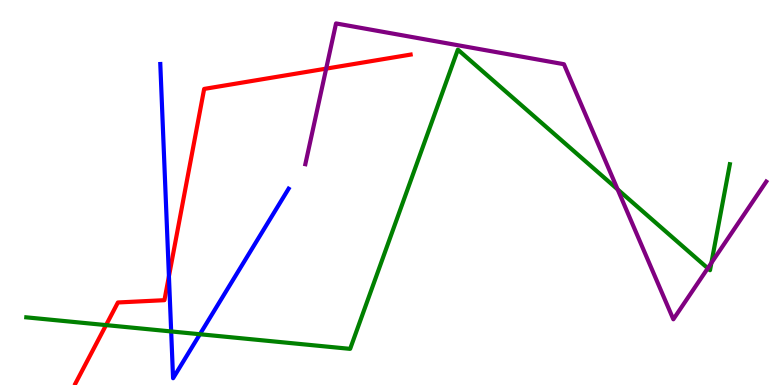[{'lines': ['blue', 'red'], 'intersections': [{'x': 2.18, 'y': 2.82}]}, {'lines': ['green', 'red'], 'intersections': [{'x': 1.37, 'y': 1.56}]}, {'lines': ['purple', 'red'], 'intersections': [{'x': 4.21, 'y': 8.22}]}, {'lines': ['blue', 'green'], 'intersections': [{'x': 2.21, 'y': 1.39}, {'x': 2.58, 'y': 1.32}]}, {'lines': ['blue', 'purple'], 'intersections': []}, {'lines': ['green', 'purple'], 'intersections': [{'x': 7.97, 'y': 5.08}, {'x': 9.13, 'y': 3.03}, {'x': 9.18, 'y': 3.17}]}]